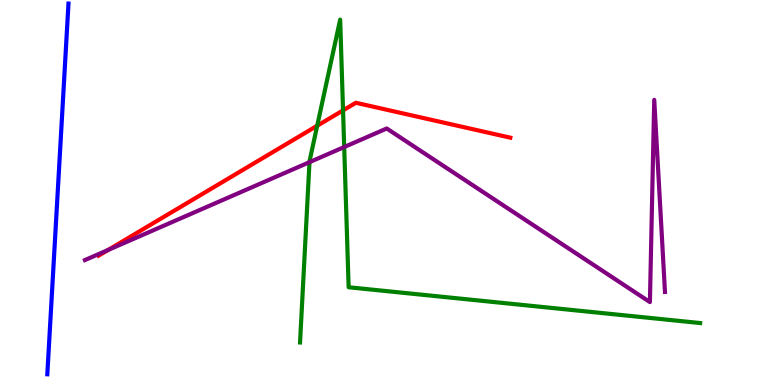[{'lines': ['blue', 'red'], 'intersections': []}, {'lines': ['green', 'red'], 'intersections': [{'x': 4.09, 'y': 6.73}, {'x': 4.43, 'y': 7.13}]}, {'lines': ['purple', 'red'], 'intersections': [{'x': 1.4, 'y': 3.51}]}, {'lines': ['blue', 'green'], 'intersections': []}, {'lines': ['blue', 'purple'], 'intersections': []}, {'lines': ['green', 'purple'], 'intersections': [{'x': 3.99, 'y': 5.79}, {'x': 4.44, 'y': 6.18}]}]